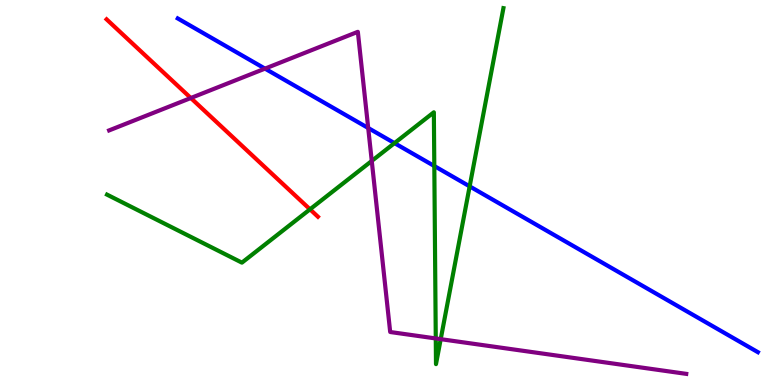[{'lines': ['blue', 'red'], 'intersections': []}, {'lines': ['green', 'red'], 'intersections': [{'x': 4.0, 'y': 4.56}]}, {'lines': ['purple', 'red'], 'intersections': [{'x': 2.46, 'y': 7.45}]}, {'lines': ['blue', 'green'], 'intersections': [{'x': 5.09, 'y': 6.28}, {'x': 5.6, 'y': 5.69}, {'x': 6.06, 'y': 5.16}]}, {'lines': ['blue', 'purple'], 'intersections': [{'x': 3.42, 'y': 8.22}, {'x': 4.75, 'y': 6.68}]}, {'lines': ['green', 'purple'], 'intersections': [{'x': 4.8, 'y': 5.82}, {'x': 5.62, 'y': 1.21}, {'x': 5.69, 'y': 1.19}]}]